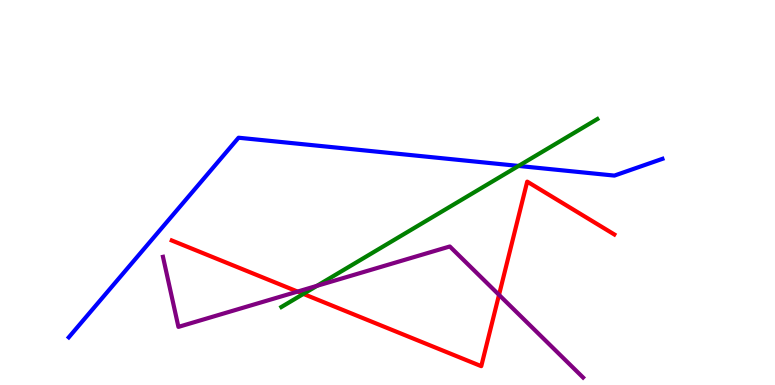[{'lines': ['blue', 'red'], 'intersections': []}, {'lines': ['green', 'red'], 'intersections': [{'x': 3.91, 'y': 2.37}]}, {'lines': ['purple', 'red'], 'intersections': [{'x': 3.84, 'y': 2.43}, {'x': 6.44, 'y': 2.34}]}, {'lines': ['blue', 'green'], 'intersections': [{'x': 6.69, 'y': 5.69}]}, {'lines': ['blue', 'purple'], 'intersections': []}, {'lines': ['green', 'purple'], 'intersections': [{'x': 4.09, 'y': 2.58}]}]